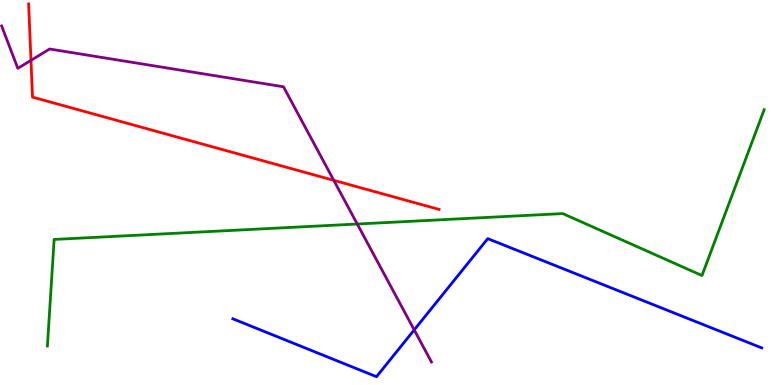[{'lines': ['blue', 'red'], 'intersections': []}, {'lines': ['green', 'red'], 'intersections': []}, {'lines': ['purple', 'red'], 'intersections': [{'x': 0.4, 'y': 8.43}, {'x': 4.31, 'y': 5.32}]}, {'lines': ['blue', 'green'], 'intersections': []}, {'lines': ['blue', 'purple'], 'intersections': [{'x': 5.34, 'y': 1.43}]}, {'lines': ['green', 'purple'], 'intersections': [{'x': 4.61, 'y': 4.18}]}]